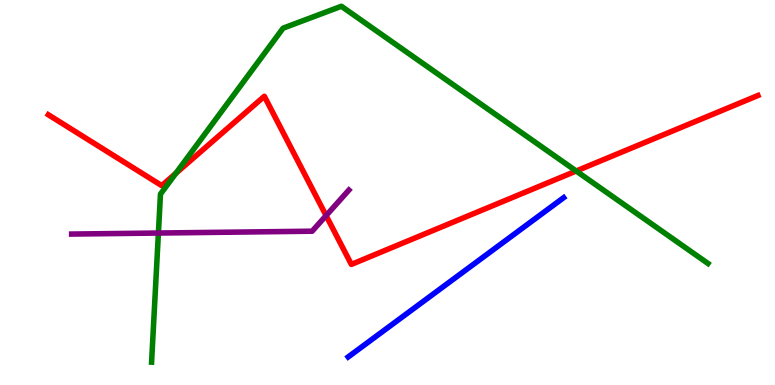[{'lines': ['blue', 'red'], 'intersections': []}, {'lines': ['green', 'red'], 'intersections': [{'x': 2.27, 'y': 5.5}, {'x': 7.43, 'y': 5.56}]}, {'lines': ['purple', 'red'], 'intersections': [{'x': 4.21, 'y': 4.4}]}, {'lines': ['blue', 'green'], 'intersections': []}, {'lines': ['blue', 'purple'], 'intersections': []}, {'lines': ['green', 'purple'], 'intersections': [{'x': 2.04, 'y': 3.95}]}]